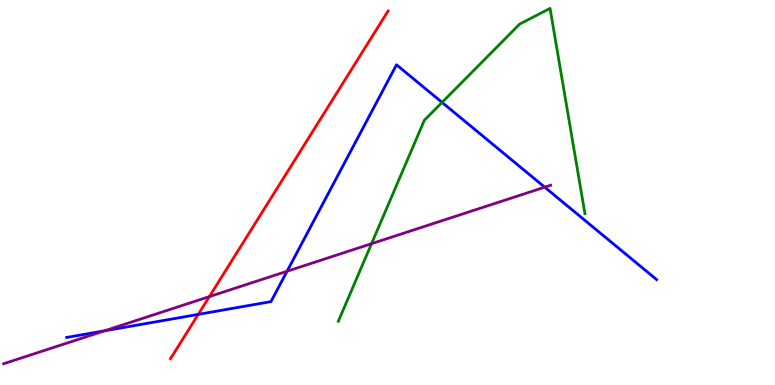[{'lines': ['blue', 'red'], 'intersections': [{'x': 2.56, 'y': 1.83}]}, {'lines': ['green', 'red'], 'intersections': []}, {'lines': ['purple', 'red'], 'intersections': [{'x': 2.7, 'y': 2.3}]}, {'lines': ['blue', 'green'], 'intersections': [{'x': 5.7, 'y': 7.34}]}, {'lines': ['blue', 'purple'], 'intersections': [{'x': 1.35, 'y': 1.41}, {'x': 3.7, 'y': 2.95}, {'x': 7.03, 'y': 5.14}]}, {'lines': ['green', 'purple'], 'intersections': [{'x': 4.79, 'y': 3.67}]}]